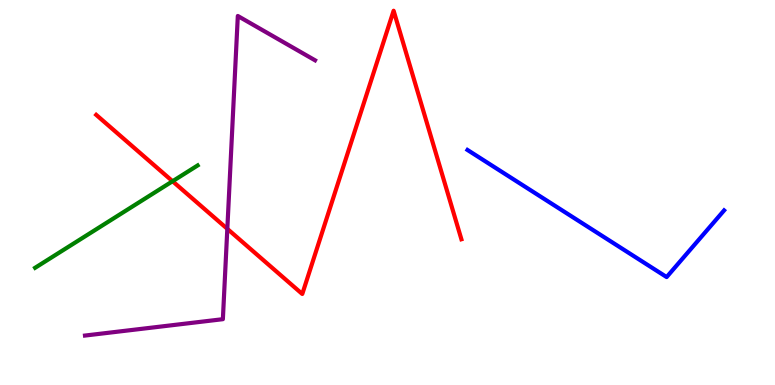[{'lines': ['blue', 'red'], 'intersections': []}, {'lines': ['green', 'red'], 'intersections': [{'x': 2.23, 'y': 5.29}]}, {'lines': ['purple', 'red'], 'intersections': [{'x': 2.93, 'y': 4.06}]}, {'lines': ['blue', 'green'], 'intersections': []}, {'lines': ['blue', 'purple'], 'intersections': []}, {'lines': ['green', 'purple'], 'intersections': []}]